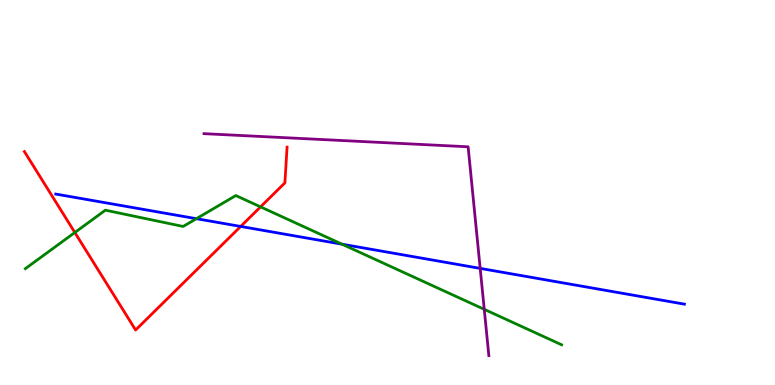[{'lines': ['blue', 'red'], 'intersections': [{'x': 3.11, 'y': 4.12}]}, {'lines': ['green', 'red'], 'intersections': [{'x': 0.966, 'y': 3.96}, {'x': 3.36, 'y': 4.63}]}, {'lines': ['purple', 'red'], 'intersections': []}, {'lines': ['blue', 'green'], 'intersections': [{'x': 2.53, 'y': 4.32}, {'x': 4.41, 'y': 3.66}]}, {'lines': ['blue', 'purple'], 'intersections': [{'x': 6.2, 'y': 3.03}]}, {'lines': ['green', 'purple'], 'intersections': [{'x': 6.25, 'y': 1.97}]}]